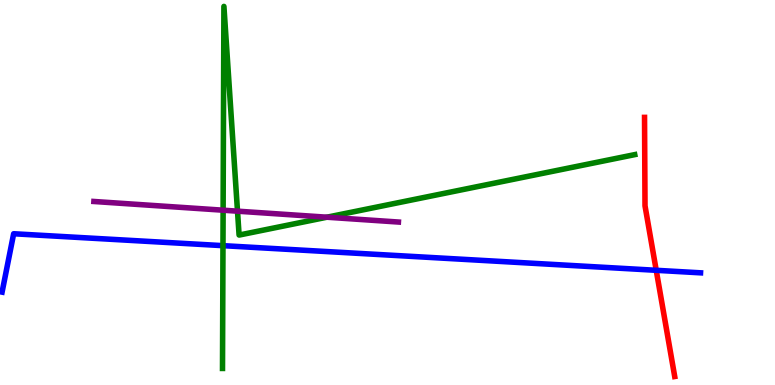[{'lines': ['blue', 'red'], 'intersections': [{'x': 8.47, 'y': 2.98}]}, {'lines': ['green', 'red'], 'intersections': []}, {'lines': ['purple', 'red'], 'intersections': []}, {'lines': ['blue', 'green'], 'intersections': [{'x': 2.88, 'y': 3.62}]}, {'lines': ['blue', 'purple'], 'intersections': []}, {'lines': ['green', 'purple'], 'intersections': [{'x': 2.88, 'y': 4.54}, {'x': 3.06, 'y': 4.51}, {'x': 4.22, 'y': 4.36}]}]